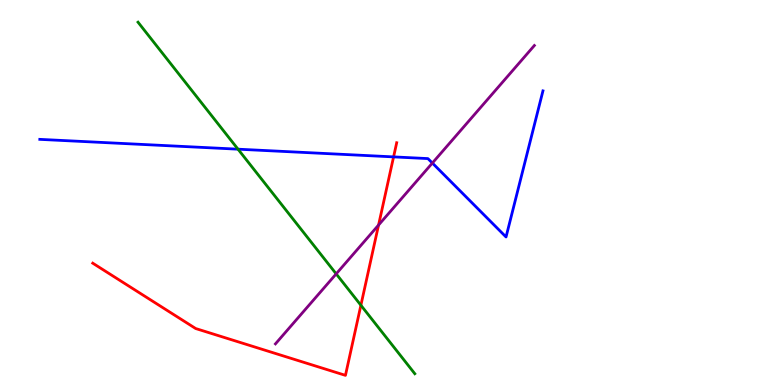[{'lines': ['blue', 'red'], 'intersections': [{'x': 5.08, 'y': 5.92}]}, {'lines': ['green', 'red'], 'intersections': [{'x': 4.66, 'y': 2.07}]}, {'lines': ['purple', 'red'], 'intersections': [{'x': 4.88, 'y': 4.15}]}, {'lines': ['blue', 'green'], 'intersections': [{'x': 3.07, 'y': 6.13}]}, {'lines': ['blue', 'purple'], 'intersections': [{'x': 5.58, 'y': 5.76}]}, {'lines': ['green', 'purple'], 'intersections': [{'x': 4.34, 'y': 2.89}]}]